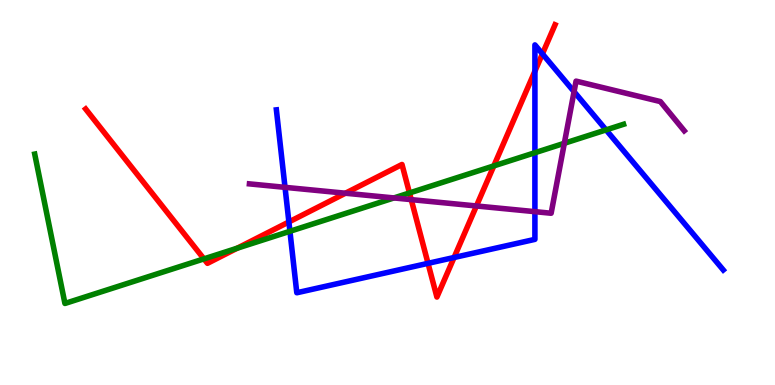[{'lines': ['blue', 'red'], 'intersections': [{'x': 3.73, 'y': 4.24}, {'x': 5.52, 'y': 3.16}, {'x': 5.86, 'y': 3.31}, {'x': 6.9, 'y': 8.15}, {'x': 7.0, 'y': 8.6}]}, {'lines': ['green', 'red'], 'intersections': [{'x': 2.63, 'y': 3.28}, {'x': 3.06, 'y': 3.55}, {'x': 5.28, 'y': 4.99}, {'x': 6.37, 'y': 5.69}]}, {'lines': ['purple', 'red'], 'intersections': [{'x': 4.46, 'y': 4.98}, {'x': 5.31, 'y': 4.81}, {'x': 6.15, 'y': 4.65}]}, {'lines': ['blue', 'green'], 'intersections': [{'x': 3.74, 'y': 3.99}, {'x': 6.9, 'y': 6.03}, {'x': 7.82, 'y': 6.63}]}, {'lines': ['blue', 'purple'], 'intersections': [{'x': 3.68, 'y': 5.13}, {'x': 6.9, 'y': 4.5}, {'x': 7.41, 'y': 7.62}]}, {'lines': ['green', 'purple'], 'intersections': [{'x': 5.08, 'y': 4.86}, {'x': 7.28, 'y': 6.28}]}]